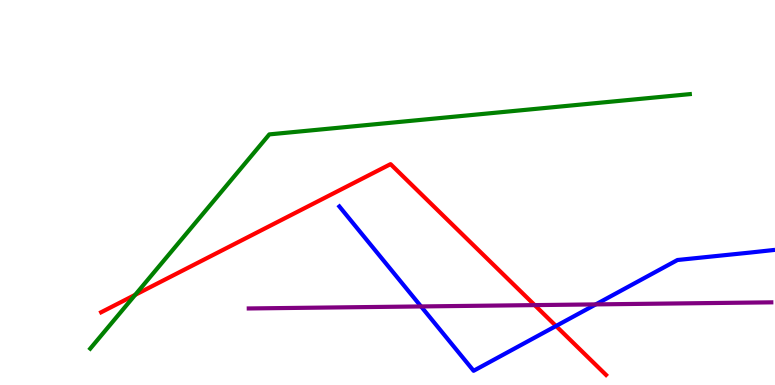[{'lines': ['blue', 'red'], 'intersections': [{'x': 7.17, 'y': 1.53}]}, {'lines': ['green', 'red'], 'intersections': [{'x': 1.74, 'y': 2.34}]}, {'lines': ['purple', 'red'], 'intersections': [{'x': 6.9, 'y': 2.08}]}, {'lines': ['blue', 'green'], 'intersections': []}, {'lines': ['blue', 'purple'], 'intersections': [{'x': 5.43, 'y': 2.04}, {'x': 7.69, 'y': 2.09}]}, {'lines': ['green', 'purple'], 'intersections': []}]